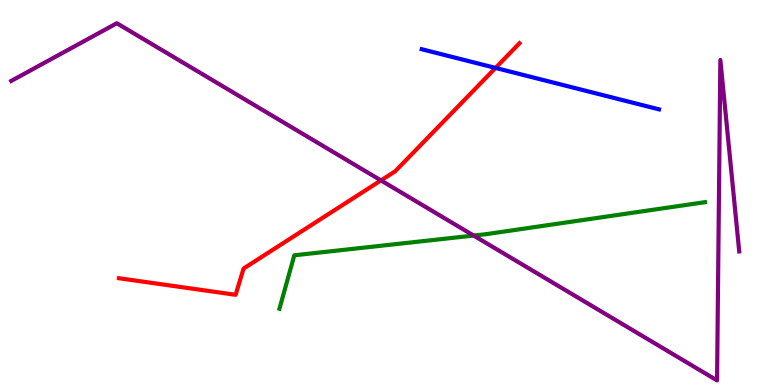[{'lines': ['blue', 'red'], 'intersections': [{'x': 6.39, 'y': 8.24}]}, {'lines': ['green', 'red'], 'intersections': []}, {'lines': ['purple', 'red'], 'intersections': [{'x': 4.92, 'y': 5.31}]}, {'lines': ['blue', 'green'], 'intersections': []}, {'lines': ['blue', 'purple'], 'intersections': []}, {'lines': ['green', 'purple'], 'intersections': [{'x': 6.11, 'y': 3.88}]}]